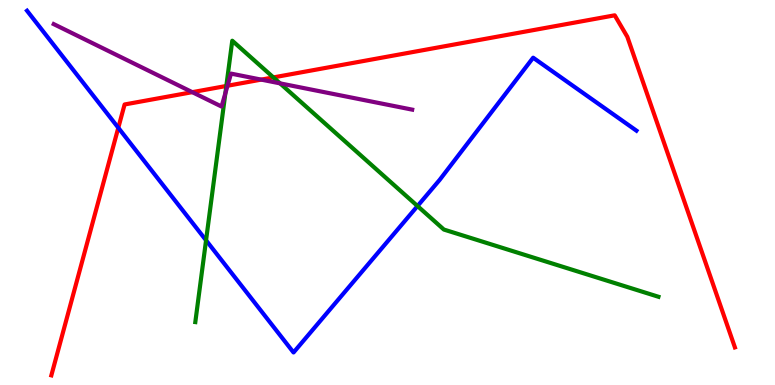[{'lines': ['blue', 'red'], 'intersections': [{'x': 1.53, 'y': 6.68}]}, {'lines': ['green', 'red'], 'intersections': [{'x': 2.92, 'y': 7.77}, {'x': 3.53, 'y': 7.99}]}, {'lines': ['purple', 'red'], 'intersections': [{'x': 2.48, 'y': 7.61}, {'x': 2.94, 'y': 7.77}, {'x': 3.37, 'y': 7.93}]}, {'lines': ['blue', 'green'], 'intersections': [{'x': 2.66, 'y': 3.76}, {'x': 5.39, 'y': 4.65}]}, {'lines': ['blue', 'purple'], 'intersections': []}, {'lines': ['green', 'purple'], 'intersections': [{'x': 2.91, 'y': 7.58}, {'x': 3.61, 'y': 7.83}]}]